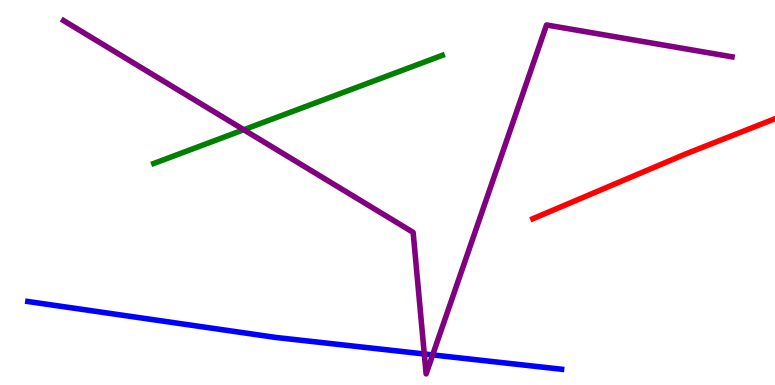[{'lines': ['blue', 'red'], 'intersections': []}, {'lines': ['green', 'red'], 'intersections': []}, {'lines': ['purple', 'red'], 'intersections': []}, {'lines': ['blue', 'green'], 'intersections': []}, {'lines': ['blue', 'purple'], 'intersections': [{'x': 5.47, 'y': 0.806}, {'x': 5.58, 'y': 0.782}]}, {'lines': ['green', 'purple'], 'intersections': [{'x': 3.15, 'y': 6.63}]}]